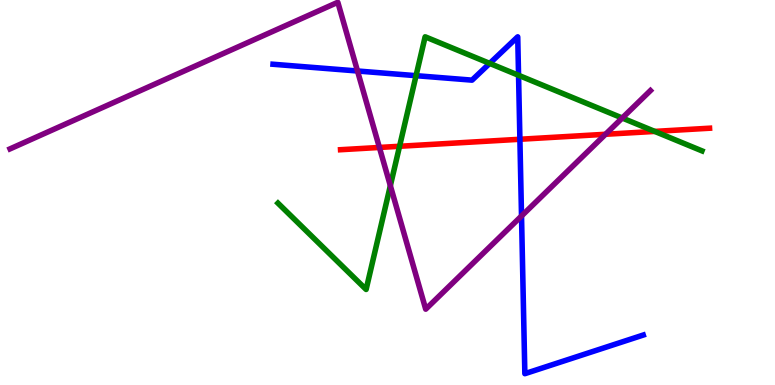[{'lines': ['blue', 'red'], 'intersections': [{'x': 6.71, 'y': 6.38}]}, {'lines': ['green', 'red'], 'intersections': [{'x': 5.16, 'y': 6.2}, {'x': 8.45, 'y': 6.59}]}, {'lines': ['purple', 'red'], 'intersections': [{'x': 4.9, 'y': 6.17}, {'x': 7.81, 'y': 6.51}]}, {'lines': ['blue', 'green'], 'intersections': [{'x': 5.37, 'y': 8.03}, {'x': 6.32, 'y': 8.35}, {'x': 6.69, 'y': 8.04}]}, {'lines': ['blue', 'purple'], 'intersections': [{'x': 4.61, 'y': 8.16}, {'x': 6.73, 'y': 4.39}]}, {'lines': ['green', 'purple'], 'intersections': [{'x': 5.04, 'y': 5.18}, {'x': 8.03, 'y': 6.93}]}]